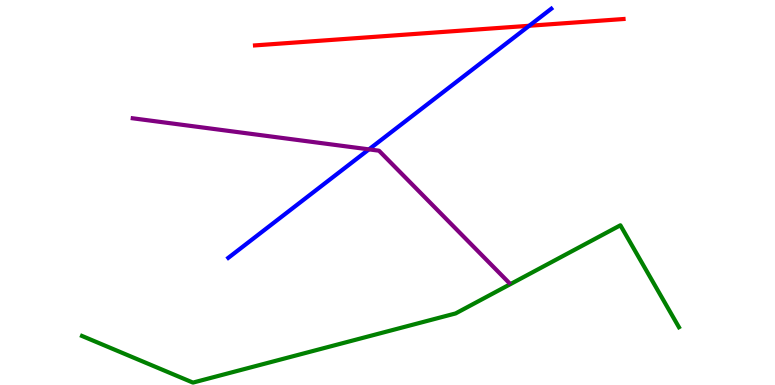[{'lines': ['blue', 'red'], 'intersections': [{'x': 6.83, 'y': 9.33}]}, {'lines': ['green', 'red'], 'intersections': []}, {'lines': ['purple', 'red'], 'intersections': []}, {'lines': ['blue', 'green'], 'intersections': []}, {'lines': ['blue', 'purple'], 'intersections': [{'x': 4.76, 'y': 6.12}]}, {'lines': ['green', 'purple'], 'intersections': []}]